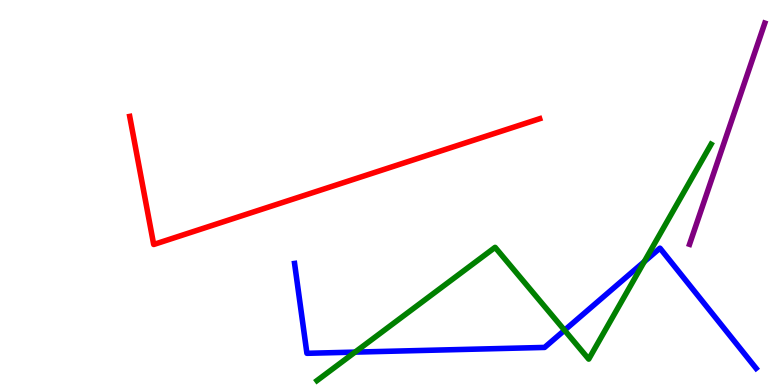[{'lines': ['blue', 'red'], 'intersections': []}, {'lines': ['green', 'red'], 'intersections': []}, {'lines': ['purple', 'red'], 'intersections': []}, {'lines': ['blue', 'green'], 'intersections': [{'x': 4.58, 'y': 0.854}, {'x': 7.28, 'y': 1.42}, {'x': 8.31, 'y': 3.2}]}, {'lines': ['blue', 'purple'], 'intersections': []}, {'lines': ['green', 'purple'], 'intersections': []}]